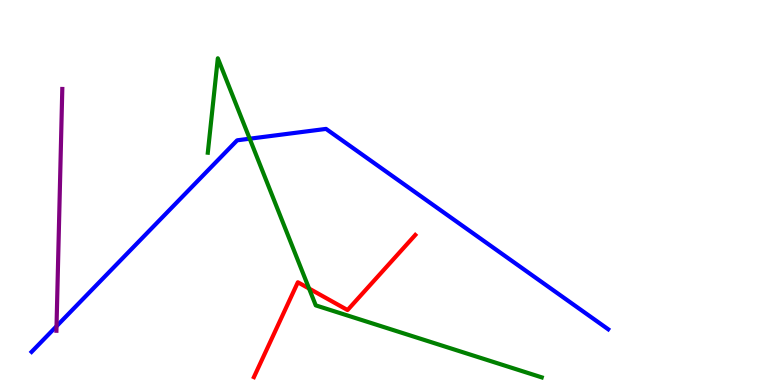[{'lines': ['blue', 'red'], 'intersections': []}, {'lines': ['green', 'red'], 'intersections': [{'x': 3.99, 'y': 2.51}]}, {'lines': ['purple', 'red'], 'intersections': []}, {'lines': ['blue', 'green'], 'intersections': [{'x': 3.22, 'y': 6.4}]}, {'lines': ['blue', 'purple'], 'intersections': [{'x': 0.729, 'y': 1.53}]}, {'lines': ['green', 'purple'], 'intersections': []}]